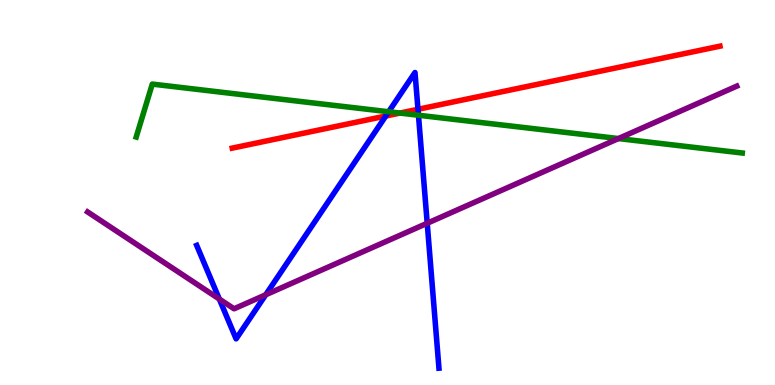[{'lines': ['blue', 'red'], 'intersections': [{'x': 4.98, 'y': 6.99}, {'x': 5.39, 'y': 7.16}]}, {'lines': ['green', 'red'], 'intersections': [{'x': 5.16, 'y': 7.06}]}, {'lines': ['purple', 'red'], 'intersections': []}, {'lines': ['blue', 'green'], 'intersections': [{'x': 5.01, 'y': 7.1}, {'x': 5.4, 'y': 7.01}]}, {'lines': ['blue', 'purple'], 'intersections': [{'x': 2.83, 'y': 2.23}, {'x': 3.43, 'y': 2.34}, {'x': 5.51, 'y': 4.2}]}, {'lines': ['green', 'purple'], 'intersections': [{'x': 7.98, 'y': 6.4}]}]